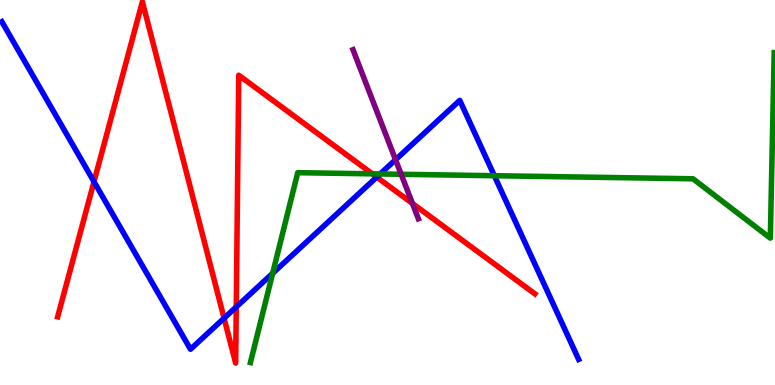[{'lines': ['blue', 'red'], 'intersections': [{'x': 1.21, 'y': 5.28}, {'x': 2.89, 'y': 1.74}, {'x': 3.05, 'y': 2.03}, {'x': 4.86, 'y': 5.4}]}, {'lines': ['green', 'red'], 'intersections': [{'x': 4.8, 'y': 5.48}]}, {'lines': ['purple', 'red'], 'intersections': [{'x': 5.32, 'y': 4.72}]}, {'lines': ['blue', 'green'], 'intersections': [{'x': 3.52, 'y': 2.9}, {'x': 4.91, 'y': 5.48}, {'x': 6.38, 'y': 5.44}]}, {'lines': ['blue', 'purple'], 'intersections': [{'x': 5.1, 'y': 5.85}]}, {'lines': ['green', 'purple'], 'intersections': [{'x': 5.18, 'y': 5.47}]}]